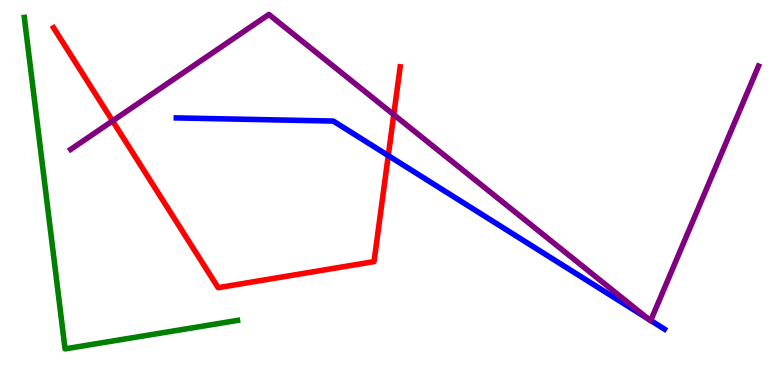[{'lines': ['blue', 'red'], 'intersections': [{'x': 5.01, 'y': 5.96}]}, {'lines': ['green', 'red'], 'intersections': []}, {'lines': ['purple', 'red'], 'intersections': [{'x': 1.45, 'y': 6.86}, {'x': 5.08, 'y': 7.02}]}, {'lines': ['blue', 'green'], 'intersections': []}, {'lines': ['blue', 'purple'], 'intersections': [{'x': 8.37, 'y': 1.71}, {'x': 8.4, 'y': 1.68}]}, {'lines': ['green', 'purple'], 'intersections': []}]